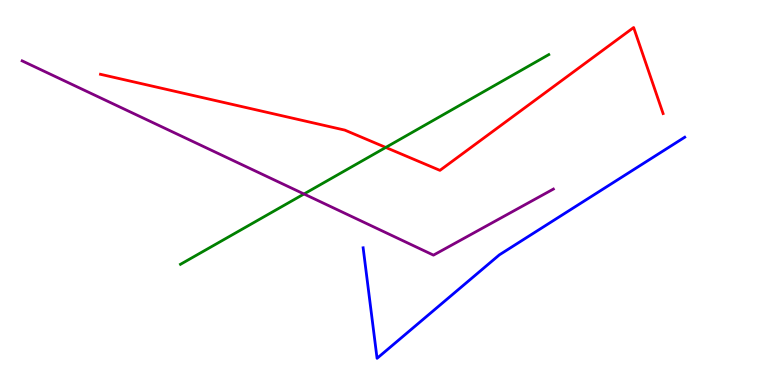[{'lines': ['blue', 'red'], 'intersections': []}, {'lines': ['green', 'red'], 'intersections': [{'x': 4.98, 'y': 6.17}]}, {'lines': ['purple', 'red'], 'intersections': []}, {'lines': ['blue', 'green'], 'intersections': []}, {'lines': ['blue', 'purple'], 'intersections': []}, {'lines': ['green', 'purple'], 'intersections': [{'x': 3.92, 'y': 4.96}]}]